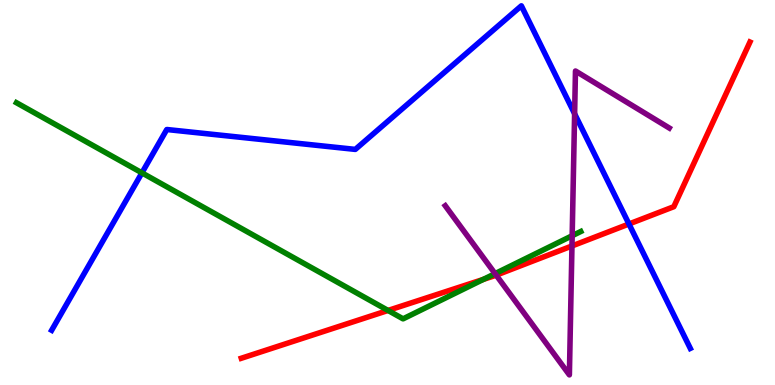[{'lines': ['blue', 'red'], 'intersections': [{'x': 8.12, 'y': 4.18}]}, {'lines': ['green', 'red'], 'intersections': [{'x': 5.01, 'y': 1.94}, {'x': 6.24, 'y': 2.74}]}, {'lines': ['purple', 'red'], 'intersections': [{'x': 6.4, 'y': 2.85}, {'x': 7.38, 'y': 3.61}]}, {'lines': ['blue', 'green'], 'intersections': [{'x': 1.83, 'y': 5.51}]}, {'lines': ['blue', 'purple'], 'intersections': [{'x': 7.41, 'y': 7.04}]}, {'lines': ['green', 'purple'], 'intersections': [{'x': 6.39, 'y': 2.89}, {'x': 7.38, 'y': 3.88}]}]